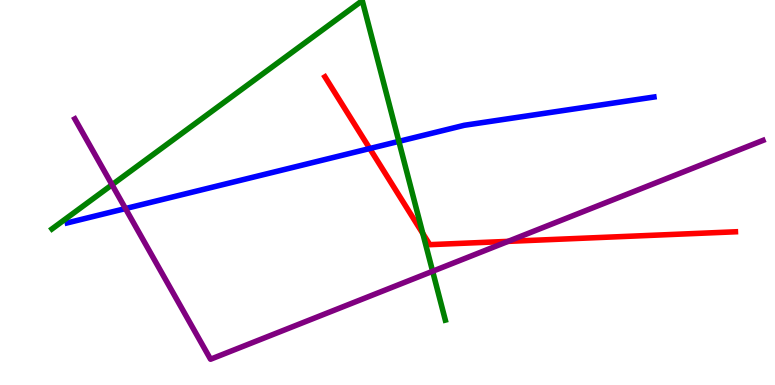[{'lines': ['blue', 'red'], 'intersections': [{'x': 4.77, 'y': 6.14}]}, {'lines': ['green', 'red'], 'intersections': [{'x': 5.46, 'y': 3.94}]}, {'lines': ['purple', 'red'], 'intersections': [{'x': 6.56, 'y': 3.73}]}, {'lines': ['blue', 'green'], 'intersections': [{'x': 5.15, 'y': 6.33}]}, {'lines': ['blue', 'purple'], 'intersections': [{'x': 1.62, 'y': 4.58}]}, {'lines': ['green', 'purple'], 'intersections': [{'x': 1.45, 'y': 5.2}, {'x': 5.58, 'y': 2.95}]}]